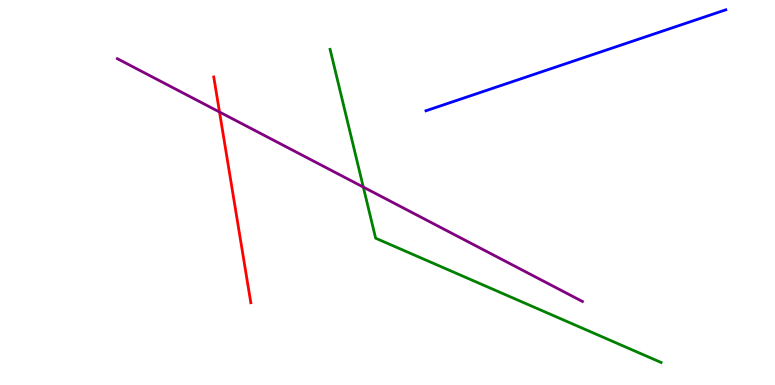[{'lines': ['blue', 'red'], 'intersections': []}, {'lines': ['green', 'red'], 'intersections': []}, {'lines': ['purple', 'red'], 'intersections': [{'x': 2.83, 'y': 7.09}]}, {'lines': ['blue', 'green'], 'intersections': []}, {'lines': ['blue', 'purple'], 'intersections': []}, {'lines': ['green', 'purple'], 'intersections': [{'x': 4.69, 'y': 5.14}]}]